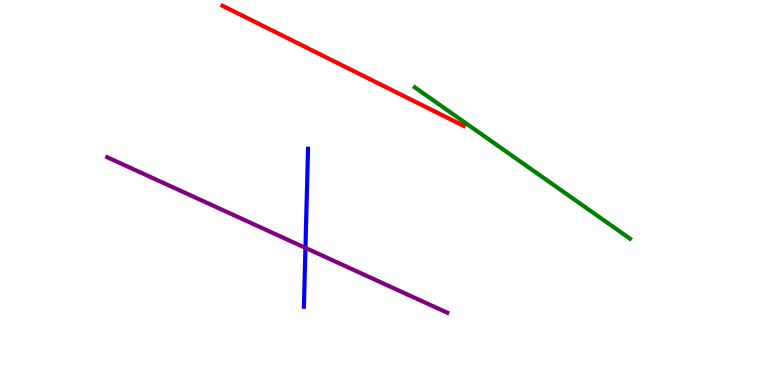[{'lines': ['blue', 'red'], 'intersections': []}, {'lines': ['green', 'red'], 'intersections': []}, {'lines': ['purple', 'red'], 'intersections': []}, {'lines': ['blue', 'green'], 'intersections': []}, {'lines': ['blue', 'purple'], 'intersections': [{'x': 3.94, 'y': 3.56}]}, {'lines': ['green', 'purple'], 'intersections': []}]